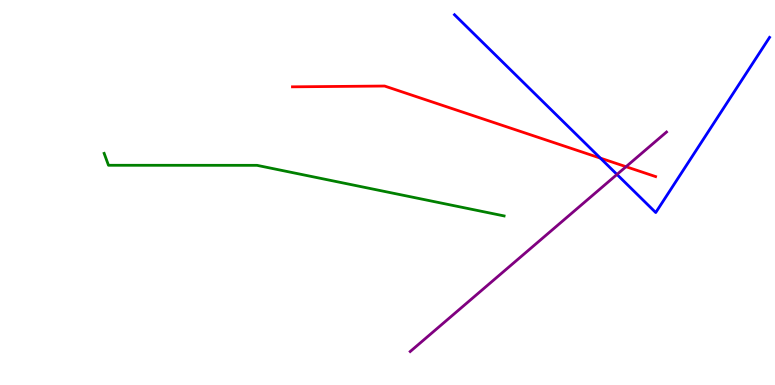[{'lines': ['blue', 'red'], 'intersections': [{'x': 7.75, 'y': 5.89}]}, {'lines': ['green', 'red'], 'intersections': []}, {'lines': ['purple', 'red'], 'intersections': [{'x': 8.08, 'y': 5.67}]}, {'lines': ['blue', 'green'], 'intersections': []}, {'lines': ['blue', 'purple'], 'intersections': [{'x': 7.96, 'y': 5.47}]}, {'lines': ['green', 'purple'], 'intersections': []}]